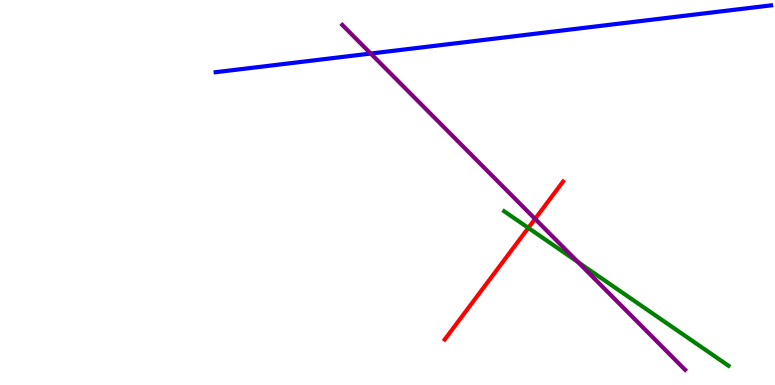[{'lines': ['blue', 'red'], 'intersections': []}, {'lines': ['green', 'red'], 'intersections': [{'x': 6.82, 'y': 4.08}]}, {'lines': ['purple', 'red'], 'intersections': [{'x': 6.9, 'y': 4.31}]}, {'lines': ['blue', 'green'], 'intersections': []}, {'lines': ['blue', 'purple'], 'intersections': [{'x': 4.78, 'y': 8.61}]}, {'lines': ['green', 'purple'], 'intersections': [{'x': 7.46, 'y': 3.19}]}]